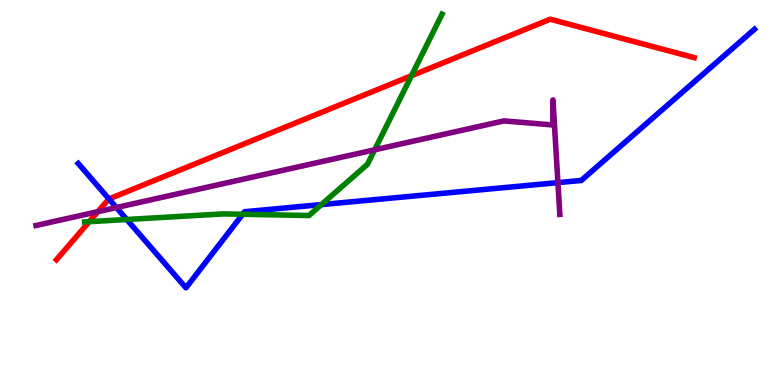[{'lines': ['blue', 'red'], 'intersections': [{'x': 1.41, 'y': 4.83}]}, {'lines': ['green', 'red'], 'intersections': [{'x': 1.15, 'y': 4.24}, {'x': 5.31, 'y': 8.03}]}, {'lines': ['purple', 'red'], 'intersections': [{'x': 1.26, 'y': 4.5}]}, {'lines': ['blue', 'green'], 'intersections': [{'x': 1.64, 'y': 4.3}, {'x': 3.13, 'y': 4.43}, {'x': 4.15, 'y': 4.69}]}, {'lines': ['blue', 'purple'], 'intersections': [{'x': 1.5, 'y': 4.61}, {'x': 7.2, 'y': 5.26}]}, {'lines': ['green', 'purple'], 'intersections': [{'x': 4.83, 'y': 6.11}]}]